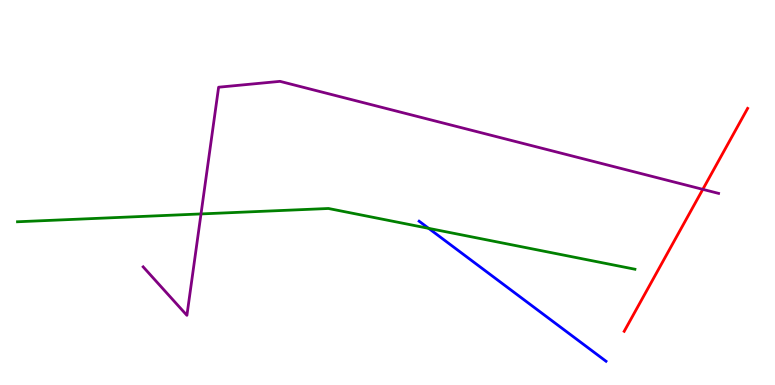[{'lines': ['blue', 'red'], 'intersections': []}, {'lines': ['green', 'red'], 'intersections': []}, {'lines': ['purple', 'red'], 'intersections': [{'x': 9.07, 'y': 5.08}]}, {'lines': ['blue', 'green'], 'intersections': [{'x': 5.53, 'y': 4.07}]}, {'lines': ['blue', 'purple'], 'intersections': []}, {'lines': ['green', 'purple'], 'intersections': [{'x': 2.59, 'y': 4.44}]}]